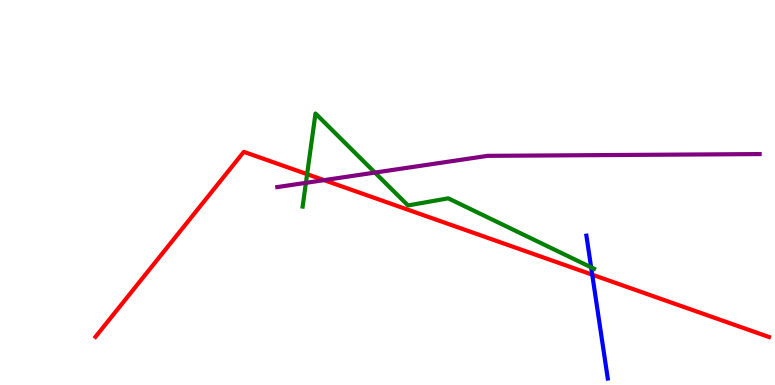[{'lines': ['blue', 'red'], 'intersections': [{'x': 7.64, 'y': 2.87}]}, {'lines': ['green', 'red'], 'intersections': [{'x': 3.96, 'y': 5.48}]}, {'lines': ['purple', 'red'], 'intersections': [{'x': 4.18, 'y': 5.32}]}, {'lines': ['blue', 'green'], 'intersections': [{'x': 7.63, 'y': 3.06}]}, {'lines': ['blue', 'purple'], 'intersections': []}, {'lines': ['green', 'purple'], 'intersections': [{'x': 3.95, 'y': 5.25}, {'x': 4.84, 'y': 5.52}]}]